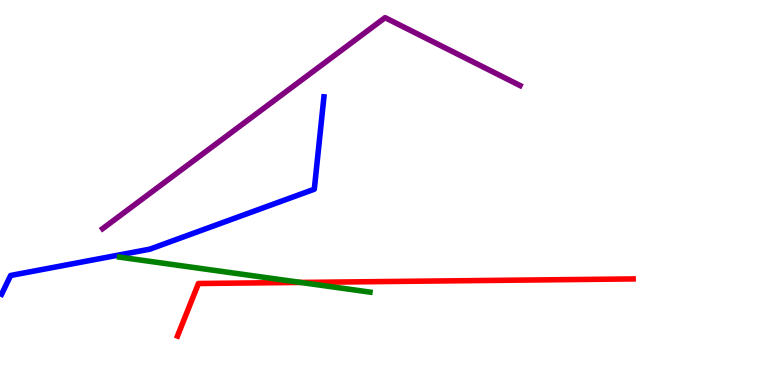[{'lines': ['blue', 'red'], 'intersections': []}, {'lines': ['green', 'red'], 'intersections': [{'x': 3.88, 'y': 2.66}]}, {'lines': ['purple', 'red'], 'intersections': []}, {'lines': ['blue', 'green'], 'intersections': []}, {'lines': ['blue', 'purple'], 'intersections': []}, {'lines': ['green', 'purple'], 'intersections': []}]